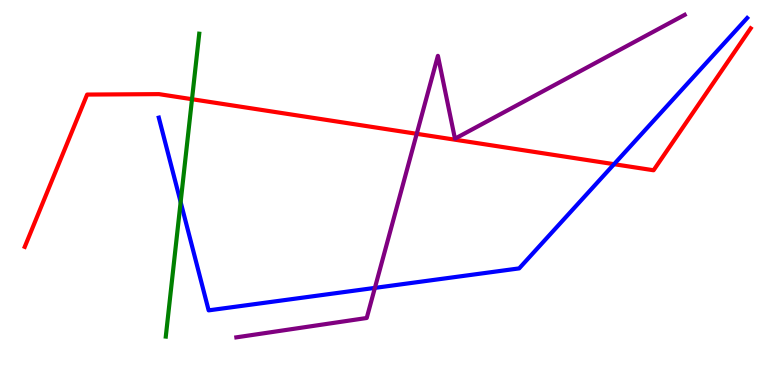[{'lines': ['blue', 'red'], 'intersections': [{'x': 7.92, 'y': 5.74}]}, {'lines': ['green', 'red'], 'intersections': [{'x': 2.48, 'y': 7.42}]}, {'lines': ['purple', 'red'], 'intersections': [{'x': 5.38, 'y': 6.52}]}, {'lines': ['blue', 'green'], 'intersections': [{'x': 2.33, 'y': 4.75}]}, {'lines': ['blue', 'purple'], 'intersections': [{'x': 4.84, 'y': 2.52}]}, {'lines': ['green', 'purple'], 'intersections': []}]